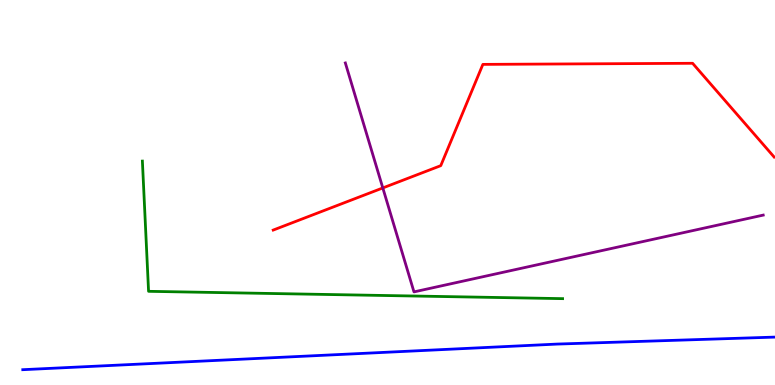[{'lines': ['blue', 'red'], 'intersections': []}, {'lines': ['green', 'red'], 'intersections': []}, {'lines': ['purple', 'red'], 'intersections': [{'x': 4.94, 'y': 5.12}]}, {'lines': ['blue', 'green'], 'intersections': []}, {'lines': ['blue', 'purple'], 'intersections': []}, {'lines': ['green', 'purple'], 'intersections': []}]